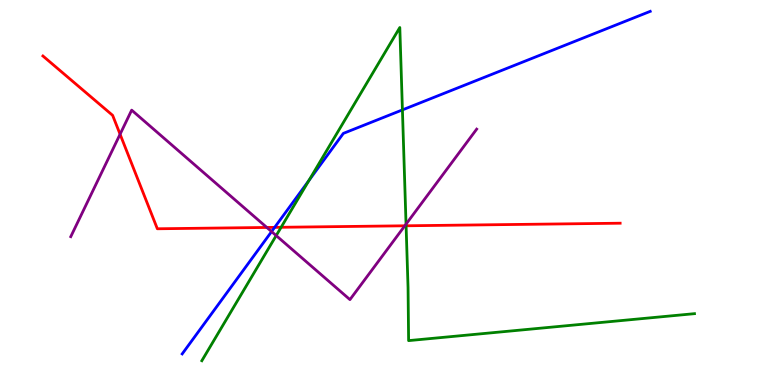[{'lines': ['blue', 'red'], 'intersections': [{'x': 3.54, 'y': 4.09}]}, {'lines': ['green', 'red'], 'intersections': [{'x': 3.63, 'y': 4.1}, {'x': 5.24, 'y': 4.14}]}, {'lines': ['purple', 'red'], 'intersections': [{'x': 1.55, 'y': 6.51}, {'x': 3.44, 'y': 4.09}, {'x': 5.22, 'y': 4.14}]}, {'lines': ['blue', 'green'], 'intersections': [{'x': 3.99, 'y': 5.31}, {'x': 5.19, 'y': 7.15}]}, {'lines': ['blue', 'purple'], 'intersections': [{'x': 3.5, 'y': 3.98}]}, {'lines': ['green', 'purple'], 'intersections': [{'x': 3.56, 'y': 3.88}, {'x': 5.24, 'y': 4.18}]}]